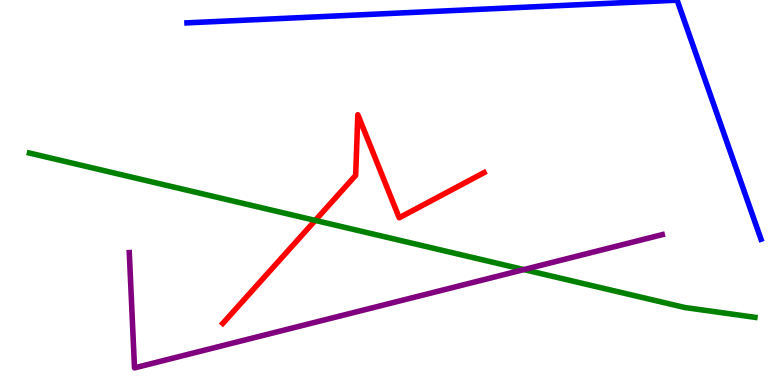[{'lines': ['blue', 'red'], 'intersections': []}, {'lines': ['green', 'red'], 'intersections': [{'x': 4.07, 'y': 4.28}]}, {'lines': ['purple', 'red'], 'intersections': []}, {'lines': ['blue', 'green'], 'intersections': []}, {'lines': ['blue', 'purple'], 'intersections': []}, {'lines': ['green', 'purple'], 'intersections': [{'x': 6.76, 'y': 3.0}]}]